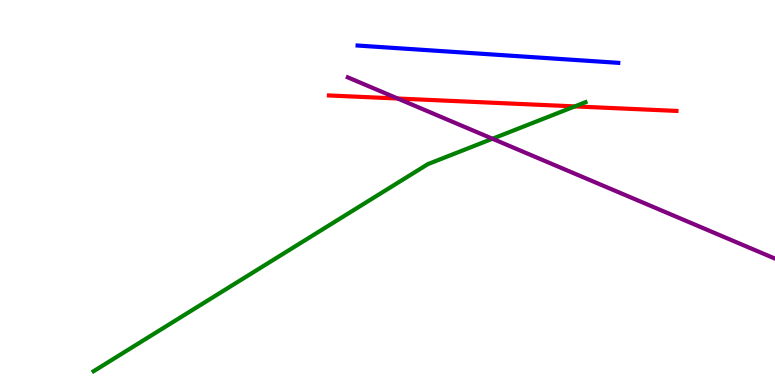[{'lines': ['blue', 'red'], 'intersections': []}, {'lines': ['green', 'red'], 'intersections': [{'x': 7.42, 'y': 7.24}]}, {'lines': ['purple', 'red'], 'intersections': [{'x': 5.13, 'y': 7.44}]}, {'lines': ['blue', 'green'], 'intersections': []}, {'lines': ['blue', 'purple'], 'intersections': []}, {'lines': ['green', 'purple'], 'intersections': [{'x': 6.35, 'y': 6.4}]}]